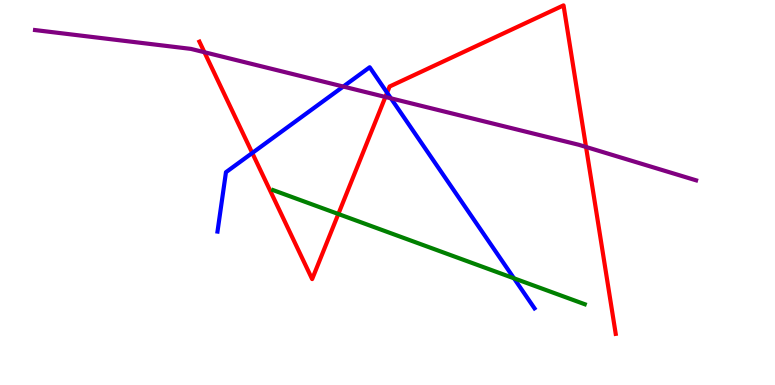[{'lines': ['blue', 'red'], 'intersections': [{'x': 3.26, 'y': 6.03}, {'x': 4.99, 'y': 7.59}]}, {'lines': ['green', 'red'], 'intersections': [{'x': 4.37, 'y': 4.44}]}, {'lines': ['purple', 'red'], 'intersections': [{'x': 2.64, 'y': 8.64}, {'x': 4.97, 'y': 7.48}, {'x': 7.56, 'y': 6.18}]}, {'lines': ['blue', 'green'], 'intersections': [{'x': 6.63, 'y': 2.77}]}, {'lines': ['blue', 'purple'], 'intersections': [{'x': 4.43, 'y': 7.75}, {'x': 5.04, 'y': 7.45}]}, {'lines': ['green', 'purple'], 'intersections': []}]